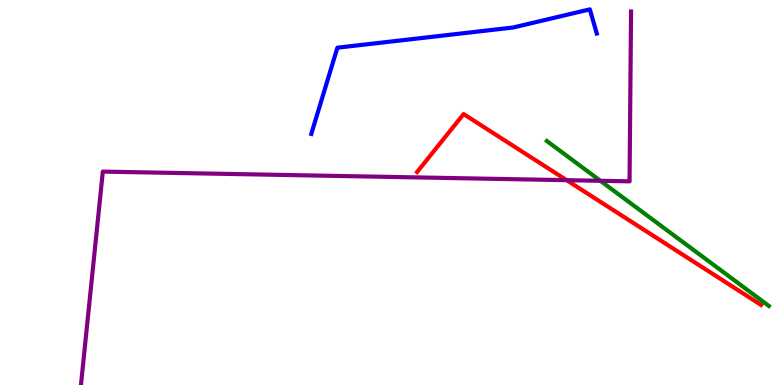[{'lines': ['blue', 'red'], 'intersections': []}, {'lines': ['green', 'red'], 'intersections': []}, {'lines': ['purple', 'red'], 'intersections': [{'x': 7.31, 'y': 5.32}]}, {'lines': ['blue', 'green'], 'intersections': []}, {'lines': ['blue', 'purple'], 'intersections': []}, {'lines': ['green', 'purple'], 'intersections': [{'x': 7.75, 'y': 5.3}]}]